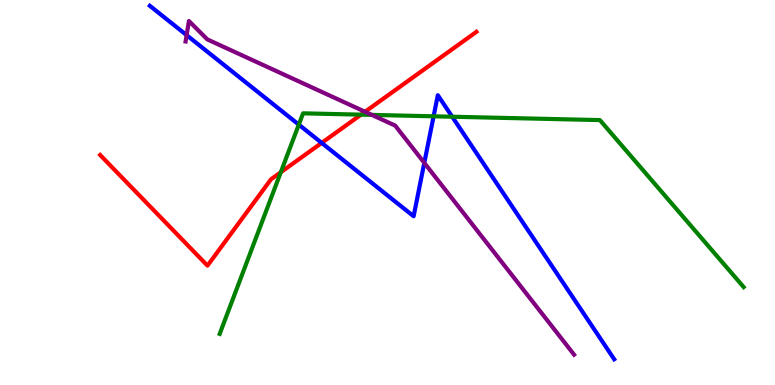[{'lines': ['blue', 'red'], 'intersections': [{'x': 4.15, 'y': 6.29}]}, {'lines': ['green', 'red'], 'intersections': [{'x': 3.62, 'y': 5.53}, {'x': 4.66, 'y': 7.02}]}, {'lines': ['purple', 'red'], 'intersections': [{'x': 4.71, 'y': 7.1}]}, {'lines': ['blue', 'green'], 'intersections': [{'x': 3.86, 'y': 6.76}, {'x': 5.59, 'y': 6.98}, {'x': 5.83, 'y': 6.97}]}, {'lines': ['blue', 'purple'], 'intersections': [{'x': 2.41, 'y': 9.09}, {'x': 5.47, 'y': 5.77}]}, {'lines': ['green', 'purple'], 'intersections': [{'x': 4.8, 'y': 7.02}]}]